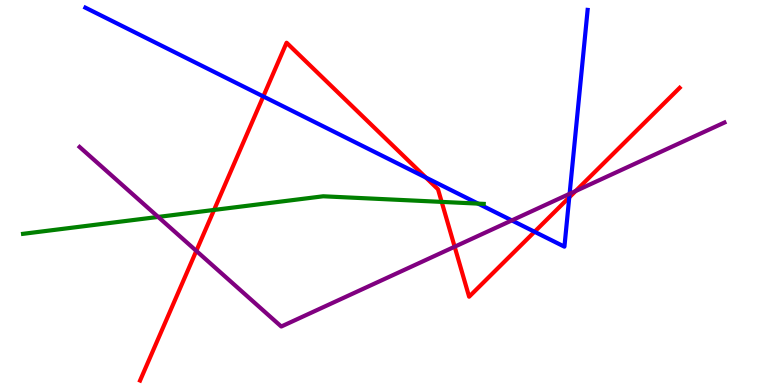[{'lines': ['blue', 'red'], 'intersections': [{'x': 3.4, 'y': 7.5}, {'x': 5.5, 'y': 5.39}, {'x': 6.9, 'y': 3.98}, {'x': 7.35, 'y': 4.87}]}, {'lines': ['green', 'red'], 'intersections': [{'x': 2.76, 'y': 4.55}, {'x': 5.7, 'y': 4.76}]}, {'lines': ['purple', 'red'], 'intersections': [{'x': 2.53, 'y': 3.48}, {'x': 5.87, 'y': 3.59}, {'x': 7.43, 'y': 5.04}]}, {'lines': ['blue', 'green'], 'intersections': [{'x': 6.17, 'y': 4.71}]}, {'lines': ['blue', 'purple'], 'intersections': [{'x': 6.6, 'y': 4.27}, {'x': 7.35, 'y': 4.97}]}, {'lines': ['green', 'purple'], 'intersections': [{'x': 2.04, 'y': 4.37}]}]